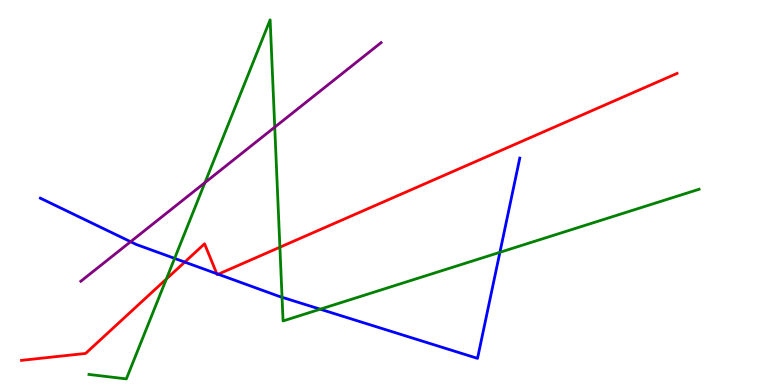[{'lines': ['blue', 'red'], 'intersections': [{'x': 2.38, 'y': 3.19}, {'x': 2.8, 'y': 2.89}, {'x': 2.82, 'y': 2.88}]}, {'lines': ['green', 'red'], 'intersections': [{'x': 2.15, 'y': 2.75}, {'x': 3.61, 'y': 3.58}]}, {'lines': ['purple', 'red'], 'intersections': []}, {'lines': ['blue', 'green'], 'intersections': [{'x': 2.25, 'y': 3.29}, {'x': 3.64, 'y': 2.28}, {'x': 4.13, 'y': 1.97}, {'x': 6.45, 'y': 3.45}]}, {'lines': ['blue', 'purple'], 'intersections': [{'x': 1.69, 'y': 3.72}]}, {'lines': ['green', 'purple'], 'intersections': [{'x': 2.64, 'y': 5.26}, {'x': 3.55, 'y': 6.7}]}]